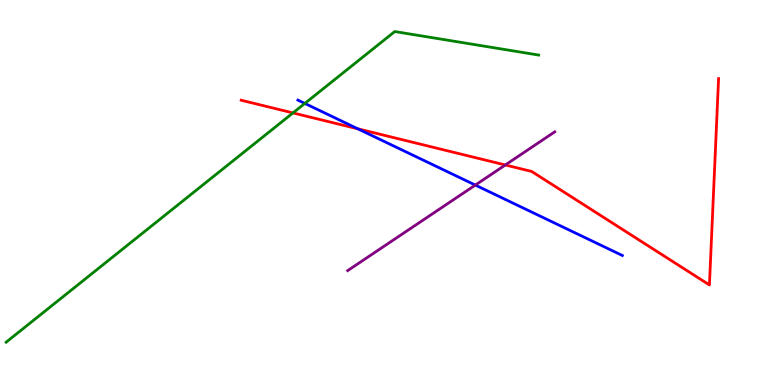[{'lines': ['blue', 'red'], 'intersections': [{'x': 4.62, 'y': 6.65}]}, {'lines': ['green', 'red'], 'intersections': [{'x': 3.78, 'y': 7.07}]}, {'lines': ['purple', 'red'], 'intersections': [{'x': 6.52, 'y': 5.71}]}, {'lines': ['blue', 'green'], 'intersections': [{'x': 3.93, 'y': 7.31}]}, {'lines': ['blue', 'purple'], 'intersections': [{'x': 6.13, 'y': 5.19}]}, {'lines': ['green', 'purple'], 'intersections': []}]